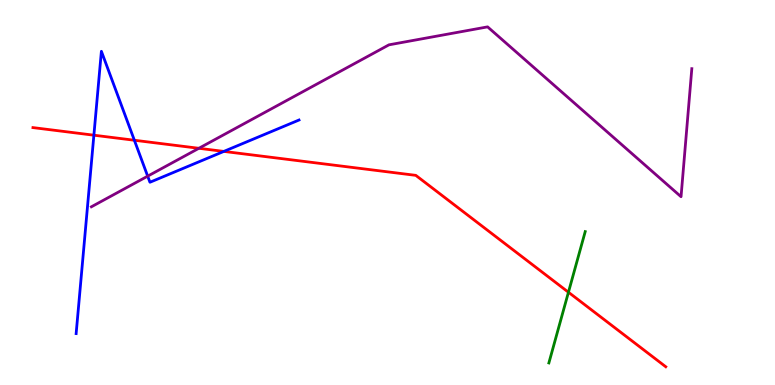[{'lines': ['blue', 'red'], 'intersections': [{'x': 1.21, 'y': 6.49}, {'x': 1.73, 'y': 6.36}, {'x': 2.89, 'y': 6.07}]}, {'lines': ['green', 'red'], 'intersections': [{'x': 7.33, 'y': 2.41}]}, {'lines': ['purple', 'red'], 'intersections': [{'x': 2.57, 'y': 6.15}]}, {'lines': ['blue', 'green'], 'intersections': []}, {'lines': ['blue', 'purple'], 'intersections': [{'x': 1.91, 'y': 5.42}]}, {'lines': ['green', 'purple'], 'intersections': []}]